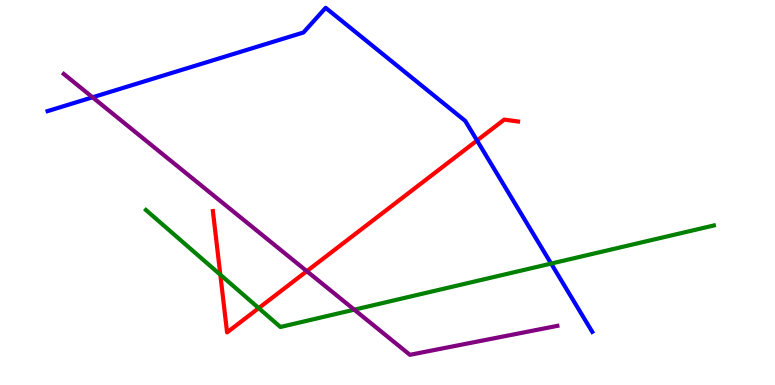[{'lines': ['blue', 'red'], 'intersections': [{'x': 6.16, 'y': 6.35}]}, {'lines': ['green', 'red'], 'intersections': [{'x': 2.84, 'y': 2.86}, {'x': 3.34, 'y': 2.0}]}, {'lines': ['purple', 'red'], 'intersections': [{'x': 3.96, 'y': 2.96}]}, {'lines': ['blue', 'green'], 'intersections': [{'x': 7.11, 'y': 3.15}]}, {'lines': ['blue', 'purple'], 'intersections': [{'x': 1.19, 'y': 7.47}]}, {'lines': ['green', 'purple'], 'intersections': [{'x': 4.57, 'y': 1.96}]}]